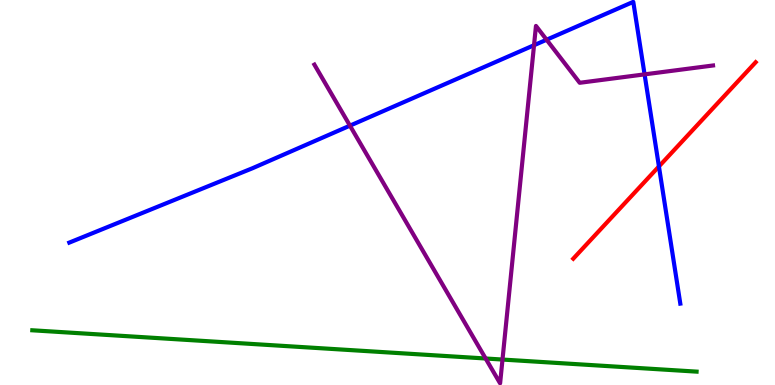[{'lines': ['blue', 'red'], 'intersections': [{'x': 8.5, 'y': 5.68}]}, {'lines': ['green', 'red'], 'intersections': []}, {'lines': ['purple', 'red'], 'intersections': []}, {'lines': ['blue', 'green'], 'intersections': []}, {'lines': ['blue', 'purple'], 'intersections': [{'x': 4.52, 'y': 6.74}, {'x': 6.89, 'y': 8.83}, {'x': 7.05, 'y': 8.97}, {'x': 8.32, 'y': 8.07}]}, {'lines': ['green', 'purple'], 'intersections': [{'x': 6.27, 'y': 0.688}, {'x': 6.48, 'y': 0.661}]}]